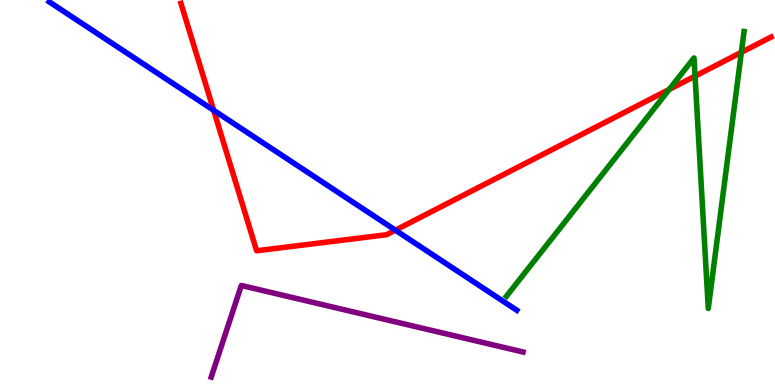[{'lines': ['blue', 'red'], 'intersections': [{'x': 2.76, 'y': 7.14}, {'x': 5.1, 'y': 4.02}]}, {'lines': ['green', 'red'], 'intersections': [{'x': 8.64, 'y': 7.68}, {'x': 8.97, 'y': 8.02}, {'x': 9.57, 'y': 8.64}]}, {'lines': ['purple', 'red'], 'intersections': []}, {'lines': ['blue', 'green'], 'intersections': []}, {'lines': ['blue', 'purple'], 'intersections': []}, {'lines': ['green', 'purple'], 'intersections': []}]